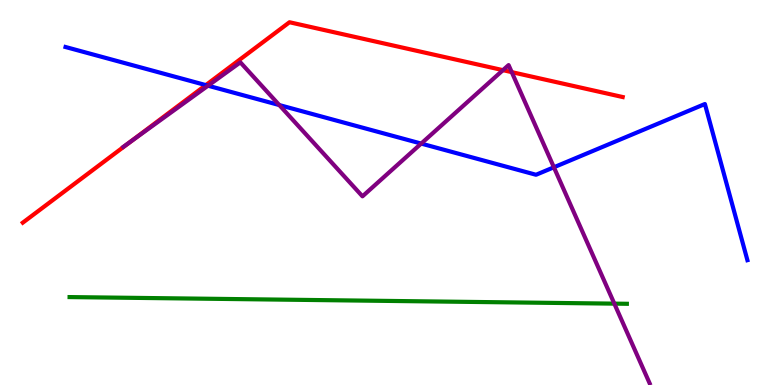[{'lines': ['blue', 'red'], 'intersections': [{'x': 2.66, 'y': 7.79}]}, {'lines': ['green', 'red'], 'intersections': []}, {'lines': ['purple', 'red'], 'intersections': [{'x': 1.69, 'y': 6.32}, {'x': 6.49, 'y': 8.18}, {'x': 6.6, 'y': 8.13}]}, {'lines': ['blue', 'green'], 'intersections': []}, {'lines': ['blue', 'purple'], 'intersections': [{'x': 2.68, 'y': 7.77}, {'x': 3.6, 'y': 7.27}, {'x': 5.43, 'y': 6.27}, {'x': 7.15, 'y': 5.66}]}, {'lines': ['green', 'purple'], 'intersections': [{'x': 7.93, 'y': 2.11}]}]